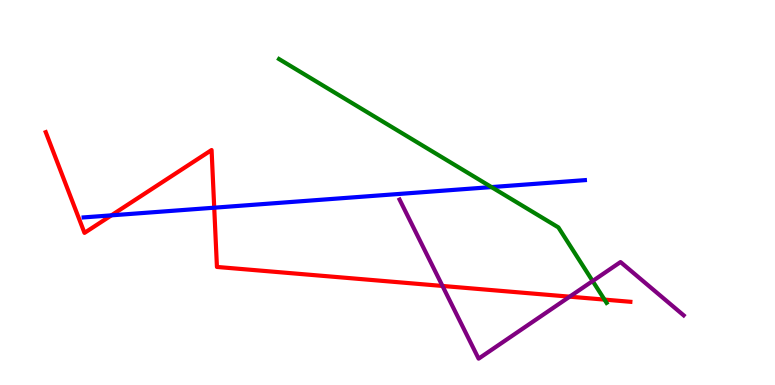[{'lines': ['blue', 'red'], 'intersections': [{'x': 1.44, 'y': 4.41}, {'x': 2.76, 'y': 4.61}]}, {'lines': ['green', 'red'], 'intersections': [{'x': 7.8, 'y': 2.22}]}, {'lines': ['purple', 'red'], 'intersections': [{'x': 5.71, 'y': 2.57}, {'x': 7.35, 'y': 2.29}]}, {'lines': ['blue', 'green'], 'intersections': [{'x': 6.34, 'y': 5.14}]}, {'lines': ['blue', 'purple'], 'intersections': []}, {'lines': ['green', 'purple'], 'intersections': [{'x': 7.65, 'y': 2.7}]}]